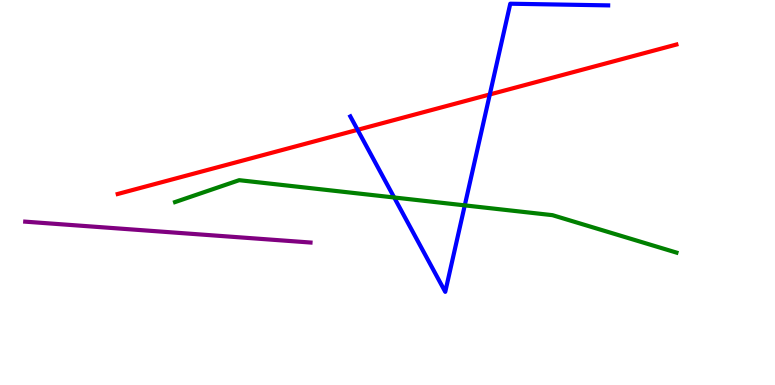[{'lines': ['blue', 'red'], 'intersections': [{'x': 4.61, 'y': 6.63}, {'x': 6.32, 'y': 7.55}]}, {'lines': ['green', 'red'], 'intersections': []}, {'lines': ['purple', 'red'], 'intersections': []}, {'lines': ['blue', 'green'], 'intersections': [{'x': 5.09, 'y': 4.87}, {'x': 6.0, 'y': 4.67}]}, {'lines': ['blue', 'purple'], 'intersections': []}, {'lines': ['green', 'purple'], 'intersections': []}]